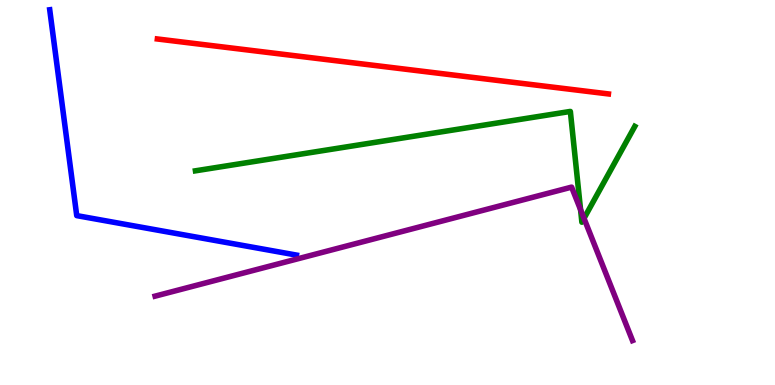[{'lines': ['blue', 'red'], 'intersections': []}, {'lines': ['green', 'red'], 'intersections': []}, {'lines': ['purple', 'red'], 'intersections': []}, {'lines': ['blue', 'green'], 'intersections': []}, {'lines': ['blue', 'purple'], 'intersections': []}, {'lines': ['green', 'purple'], 'intersections': [{'x': 7.49, 'y': 4.55}, {'x': 7.54, 'y': 4.33}]}]